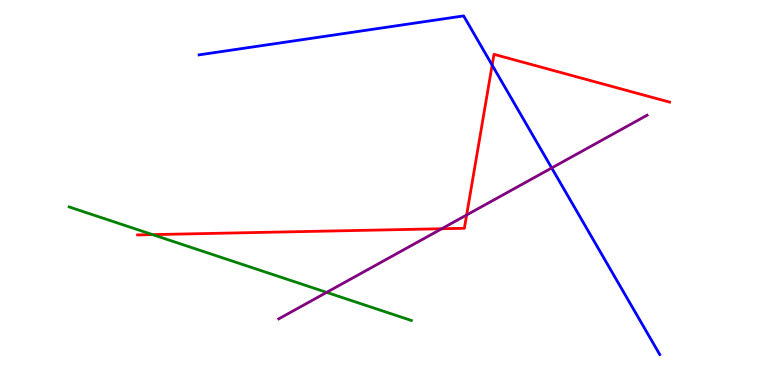[{'lines': ['blue', 'red'], 'intersections': [{'x': 6.35, 'y': 8.31}]}, {'lines': ['green', 'red'], 'intersections': [{'x': 1.97, 'y': 3.91}]}, {'lines': ['purple', 'red'], 'intersections': [{'x': 5.7, 'y': 4.06}, {'x': 6.02, 'y': 4.42}]}, {'lines': ['blue', 'green'], 'intersections': []}, {'lines': ['blue', 'purple'], 'intersections': [{'x': 7.12, 'y': 5.64}]}, {'lines': ['green', 'purple'], 'intersections': [{'x': 4.21, 'y': 2.41}]}]